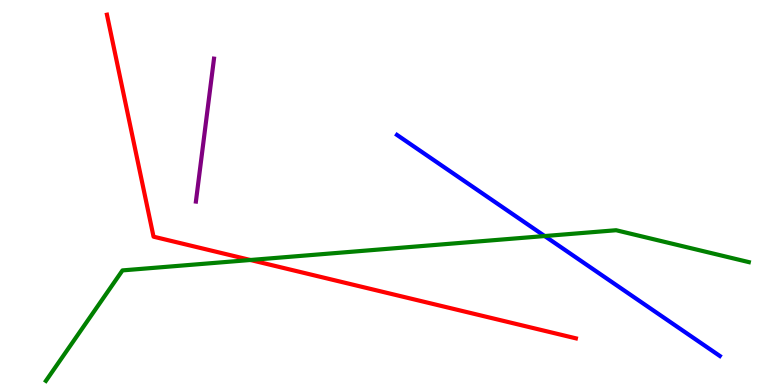[{'lines': ['blue', 'red'], 'intersections': []}, {'lines': ['green', 'red'], 'intersections': [{'x': 3.23, 'y': 3.25}]}, {'lines': ['purple', 'red'], 'intersections': []}, {'lines': ['blue', 'green'], 'intersections': [{'x': 7.03, 'y': 3.87}]}, {'lines': ['blue', 'purple'], 'intersections': []}, {'lines': ['green', 'purple'], 'intersections': []}]